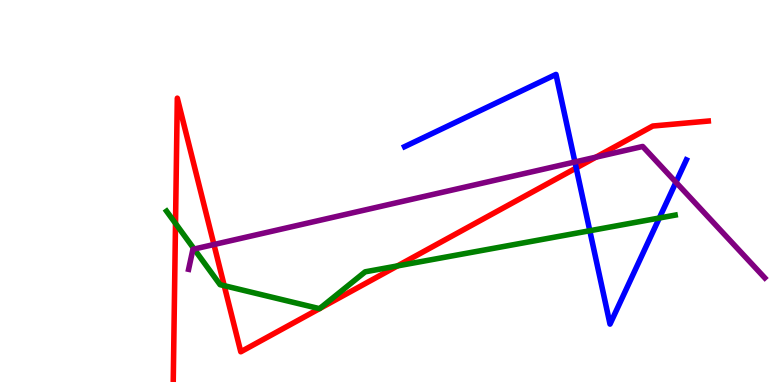[{'lines': ['blue', 'red'], 'intersections': [{'x': 7.44, 'y': 5.64}]}, {'lines': ['green', 'red'], 'intersections': [{'x': 2.26, 'y': 4.2}, {'x': 2.89, 'y': 2.58}, {'x': 4.12, 'y': 1.98}, {'x': 4.12, 'y': 1.99}, {'x': 5.13, 'y': 3.09}]}, {'lines': ['purple', 'red'], 'intersections': [{'x': 2.76, 'y': 3.65}, {'x': 7.69, 'y': 5.92}]}, {'lines': ['blue', 'green'], 'intersections': [{'x': 7.61, 'y': 4.01}, {'x': 8.51, 'y': 4.34}]}, {'lines': ['blue', 'purple'], 'intersections': [{'x': 7.42, 'y': 5.79}, {'x': 8.72, 'y': 5.27}]}, {'lines': ['green', 'purple'], 'intersections': [{'x': 2.51, 'y': 3.53}]}]